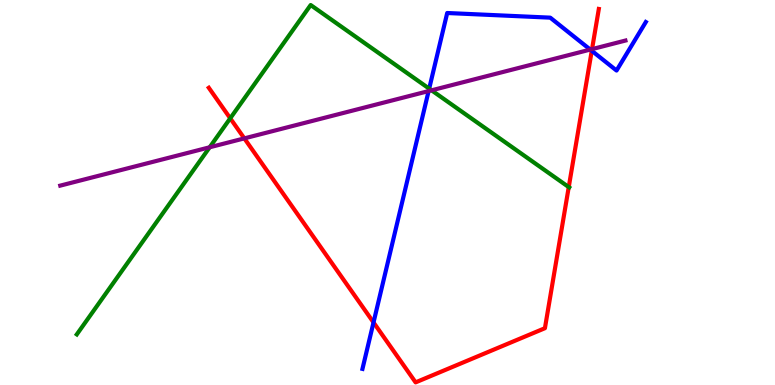[{'lines': ['blue', 'red'], 'intersections': [{'x': 4.82, 'y': 1.63}, {'x': 7.64, 'y': 8.68}]}, {'lines': ['green', 'red'], 'intersections': [{'x': 2.97, 'y': 6.93}, {'x': 7.34, 'y': 5.14}]}, {'lines': ['purple', 'red'], 'intersections': [{'x': 3.15, 'y': 6.41}, {'x': 7.64, 'y': 8.72}]}, {'lines': ['blue', 'green'], 'intersections': [{'x': 5.54, 'y': 7.7}]}, {'lines': ['blue', 'purple'], 'intersections': [{'x': 5.53, 'y': 7.63}, {'x': 7.62, 'y': 8.71}]}, {'lines': ['green', 'purple'], 'intersections': [{'x': 2.71, 'y': 6.17}, {'x': 5.57, 'y': 7.65}]}]